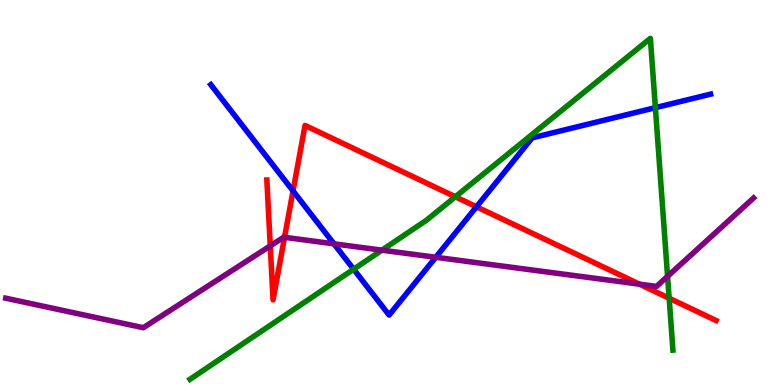[{'lines': ['blue', 'red'], 'intersections': [{'x': 3.78, 'y': 5.04}, {'x': 6.15, 'y': 4.63}]}, {'lines': ['green', 'red'], 'intersections': [{'x': 5.88, 'y': 4.89}, {'x': 8.63, 'y': 2.25}]}, {'lines': ['purple', 'red'], 'intersections': [{'x': 3.49, 'y': 3.61}, {'x': 3.67, 'y': 3.84}, {'x': 8.25, 'y': 2.62}]}, {'lines': ['blue', 'green'], 'intersections': [{'x': 4.56, 'y': 3.01}, {'x': 8.46, 'y': 7.2}]}, {'lines': ['blue', 'purple'], 'intersections': [{'x': 4.31, 'y': 3.67}, {'x': 5.62, 'y': 3.32}]}, {'lines': ['green', 'purple'], 'intersections': [{'x': 4.93, 'y': 3.5}, {'x': 8.61, 'y': 2.82}]}]